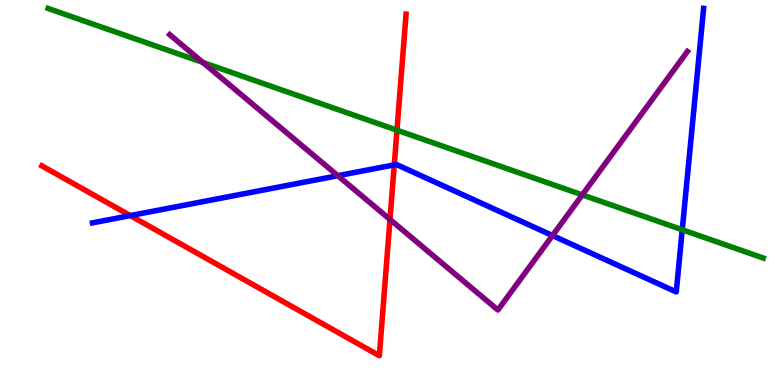[{'lines': ['blue', 'red'], 'intersections': [{'x': 1.68, 'y': 4.4}, {'x': 5.09, 'y': 5.72}]}, {'lines': ['green', 'red'], 'intersections': [{'x': 5.12, 'y': 6.62}]}, {'lines': ['purple', 'red'], 'intersections': [{'x': 5.03, 'y': 4.3}]}, {'lines': ['blue', 'green'], 'intersections': [{'x': 8.8, 'y': 4.03}]}, {'lines': ['blue', 'purple'], 'intersections': [{'x': 4.36, 'y': 5.44}, {'x': 7.13, 'y': 3.88}]}, {'lines': ['green', 'purple'], 'intersections': [{'x': 2.62, 'y': 8.38}, {'x': 7.51, 'y': 4.94}]}]